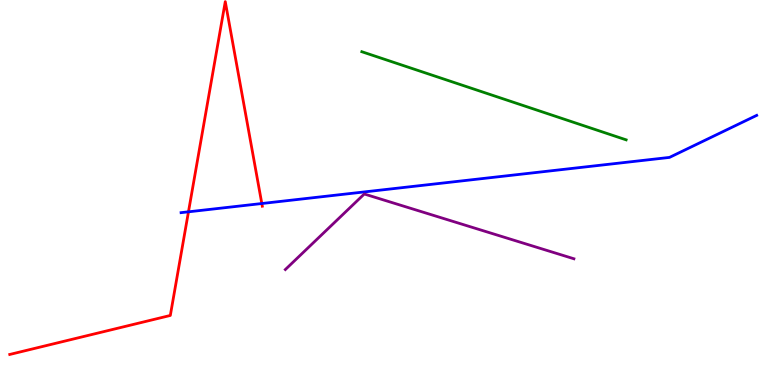[{'lines': ['blue', 'red'], 'intersections': [{'x': 2.43, 'y': 4.5}, {'x': 3.38, 'y': 4.71}]}, {'lines': ['green', 'red'], 'intersections': []}, {'lines': ['purple', 'red'], 'intersections': []}, {'lines': ['blue', 'green'], 'intersections': []}, {'lines': ['blue', 'purple'], 'intersections': []}, {'lines': ['green', 'purple'], 'intersections': []}]